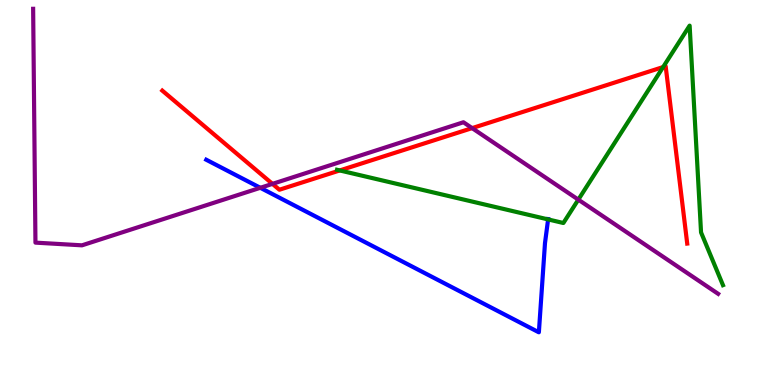[{'lines': ['blue', 'red'], 'intersections': []}, {'lines': ['green', 'red'], 'intersections': [{'x': 4.38, 'y': 5.57}, {'x': 8.56, 'y': 8.26}]}, {'lines': ['purple', 'red'], 'intersections': [{'x': 3.52, 'y': 5.22}, {'x': 6.09, 'y': 6.67}]}, {'lines': ['blue', 'green'], 'intersections': [{'x': 7.07, 'y': 4.3}]}, {'lines': ['blue', 'purple'], 'intersections': [{'x': 3.36, 'y': 5.12}]}, {'lines': ['green', 'purple'], 'intersections': [{'x': 7.46, 'y': 4.81}]}]